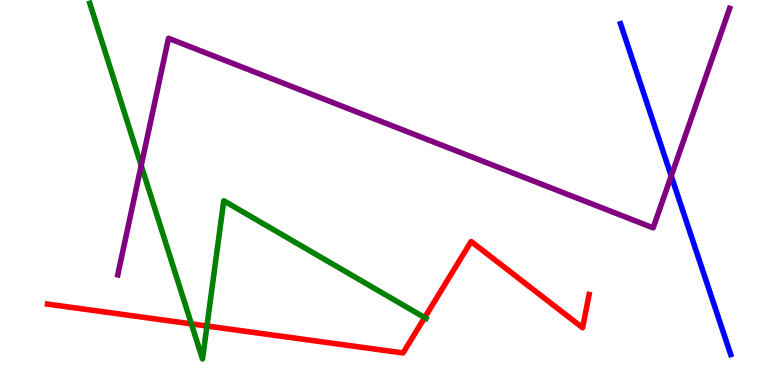[{'lines': ['blue', 'red'], 'intersections': []}, {'lines': ['green', 'red'], 'intersections': [{'x': 2.47, 'y': 1.59}, {'x': 2.67, 'y': 1.53}, {'x': 5.48, 'y': 1.75}]}, {'lines': ['purple', 'red'], 'intersections': []}, {'lines': ['blue', 'green'], 'intersections': []}, {'lines': ['blue', 'purple'], 'intersections': [{'x': 8.66, 'y': 5.43}]}, {'lines': ['green', 'purple'], 'intersections': [{'x': 1.82, 'y': 5.7}]}]